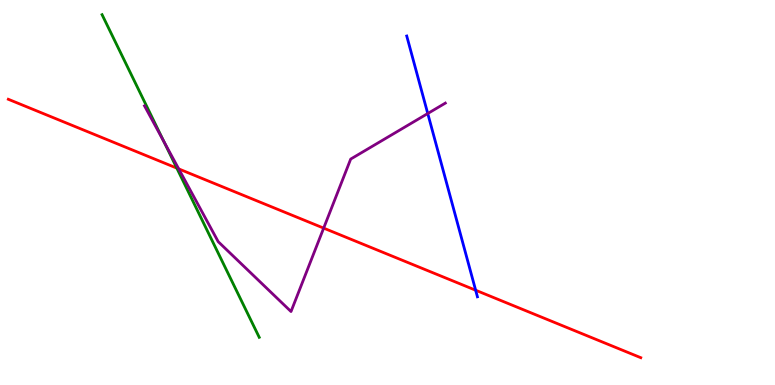[{'lines': ['blue', 'red'], 'intersections': [{'x': 6.14, 'y': 2.46}]}, {'lines': ['green', 'red'], 'intersections': [{'x': 2.28, 'y': 5.63}]}, {'lines': ['purple', 'red'], 'intersections': [{'x': 2.31, 'y': 5.61}, {'x': 4.18, 'y': 4.07}]}, {'lines': ['blue', 'green'], 'intersections': []}, {'lines': ['blue', 'purple'], 'intersections': [{'x': 5.52, 'y': 7.05}]}, {'lines': ['green', 'purple'], 'intersections': [{'x': 2.11, 'y': 6.33}]}]